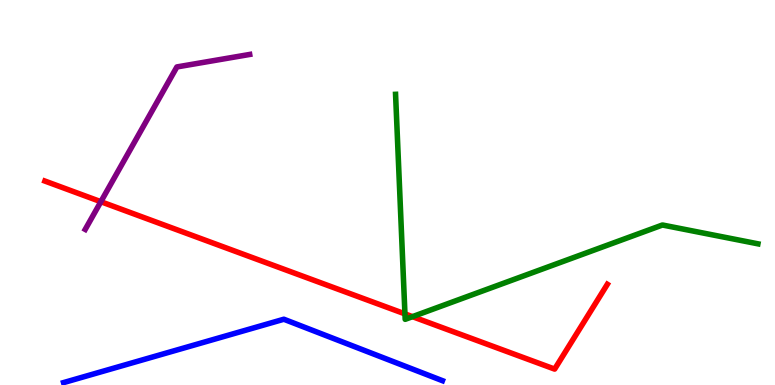[{'lines': ['blue', 'red'], 'intersections': []}, {'lines': ['green', 'red'], 'intersections': [{'x': 5.23, 'y': 1.85}, {'x': 5.32, 'y': 1.78}]}, {'lines': ['purple', 'red'], 'intersections': [{'x': 1.3, 'y': 4.76}]}, {'lines': ['blue', 'green'], 'intersections': []}, {'lines': ['blue', 'purple'], 'intersections': []}, {'lines': ['green', 'purple'], 'intersections': []}]